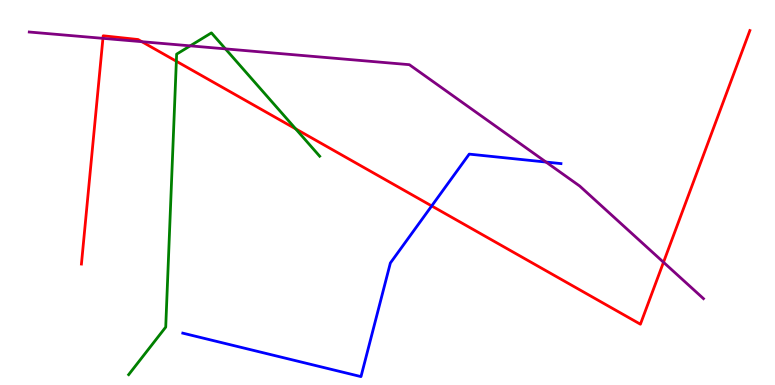[{'lines': ['blue', 'red'], 'intersections': [{'x': 5.57, 'y': 4.65}]}, {'lines': ['green', 'red'], 'intersections': [{'x': 2.28, 'y': 8.41}, {'x': 3.81, 'y': 6.65}]}, {'lines': ['purple', 'red'], 'intersections': [{'x': 1.33, 'y': 9.0}, {'x': 1.83, 'y': 8.92}, {'x': 8.56, 'y': 3.19}]}, {'lines': ['blue', 'green'], 'intersections': []}, {'lines': ['blue', 'purple'], 'intersections': [{'x': 7.05, 'y': 5.79}]}, {'lines': ['green', 'purple'], 'intersections': [{'x': 2.45, 'y': 8.81}, {'x': 2.91, 'y': 8.73}]}]